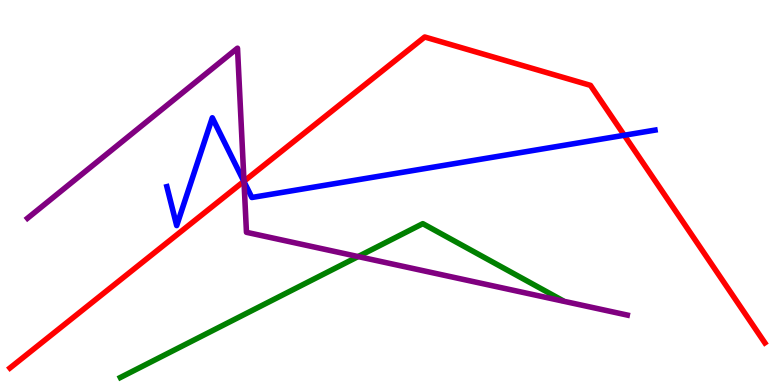[{'lines': ['blue', 'red'], 'intersections': [{'x': 3.15, 'y': 5.29}, {'x': 8.06, 'y': 6.49}]}, {'lines': ['green', 'red'], 'intersections': []}, {'lines': ['purple', 'red'], 'intersections': [{'x': 3.15, 'y': 5.29}]}, {'lines': ['blue', 'green'], 'intersections': []}, {'lines': ['blue', 'purple'], 'intersections': [{'x': 3.15, 'y': 5.28}]}, {'lines': ['green', 'purple'], 'intersections': [{'x': 4.62, 'y': 3.34}]}]